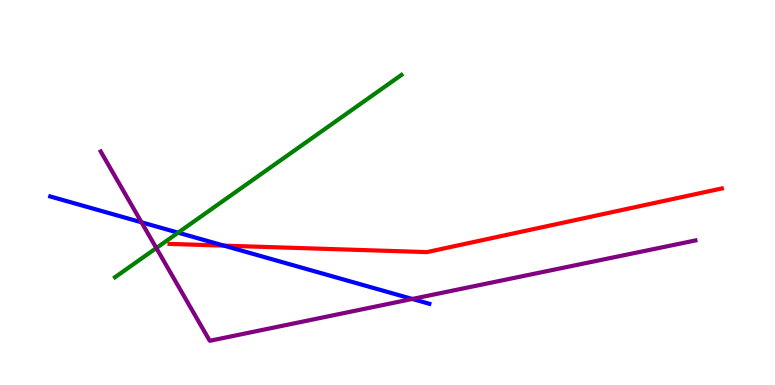[{'lines': ['blue', 'red'], 'intersections': [{'x': 2.89, 'y': 3.62}]}, {'lines': ['green', 'red'], 'intersections': []}, {'lines': ['purple', 'red'], 'intersections': []}, {'lines': ['blue', 'green'], 'intersections': [{'x': 2.3, 'y': 3.96}]}, {'lines': ['blue', 'purple'], 'intersections': [{'x': 1.83, 'y': 4.23}, {'x': 5.32, 'y': 2.23}]}, {'lines': ['green', 'purple'], 'intersections': [{'x': 2.02, 'y': 3.56}]}]